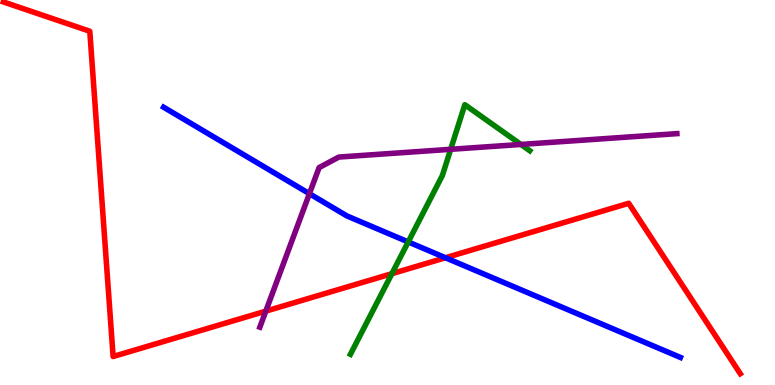[{'lines': ['blue', 'red'], 'intersections': [{'x': 5.75, 'y': 3.31}]}, {'lines': ['green', 'red'], 'intersections': [{'x': 5.06, 'y': 2.89}]}, {'lines': ['purple', 'red'], 'intersections': [{'x': 3.43, 'y': 1.92}]}, {'lines': ['blue', 'green'], 'intersections': [{'x': 5.27, 'y': 3.72}]}, {'lines': ['blue', 'purple'], 'intersections': [{'x': 3.99, 'y': 4.97}]}, {'lines': ['green', 'purple'], 'intersections': [{'x': 5.82, 'y': 6.12}, {'x': 6.72, 'y': 6.25}]}]